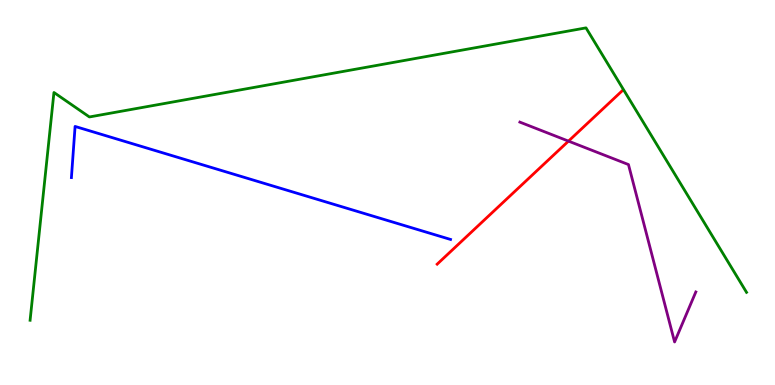[{'lines': ['blue', 'red'], 'intersections': []}, {'lines': ['green', 'red'], 'intersections': []}, {'lines': ['purple', 'red'], 'intersections': [{'x': 7.34, 'y': 6.33}]}, {'lines': ['blue', 'green'], 'intersections': []}, {'lines': ['blue', 'purple'], 'intersections': []}, {'lines': ['green', 'purple'], 'intersections': []}]